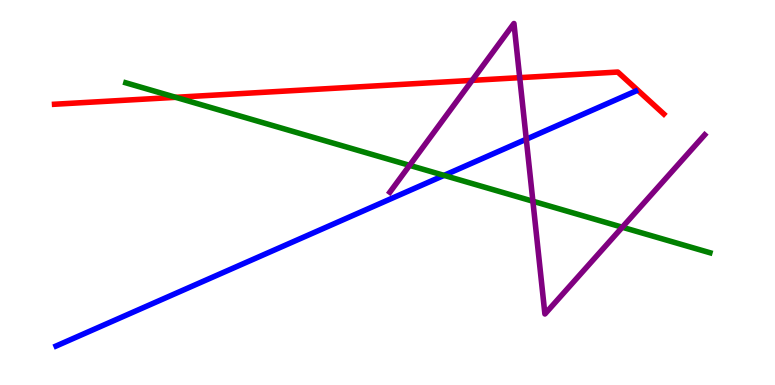[{'lines': ['blue', 'red'], 'intersections': []}, {'lines': ['green', 'red'], 'intersections': [{'x': 2.27, 'y': 7.47}]}, {'lines': ['purple', 'red'], 'intersections': [{'x': 6.09, 'y': 7.91}, {'x': 6.71, 'y': 7.98}]}, {'lines': ['blue', 'green'], 'intersections': [{'x': 5.73, 'y': 5.44}]}, {'lines': ['blue', 'purple'], 'intersections': [{'x': 6.79, 'y': 6.38}]}, {'lines': ['green', 'purple'], 'intersections': [{'x': 5.29, 'y': 5.7}, {'x': 6.88, 'y': 4.77}, {'x': 8.03, 'y': 4.1}]}]